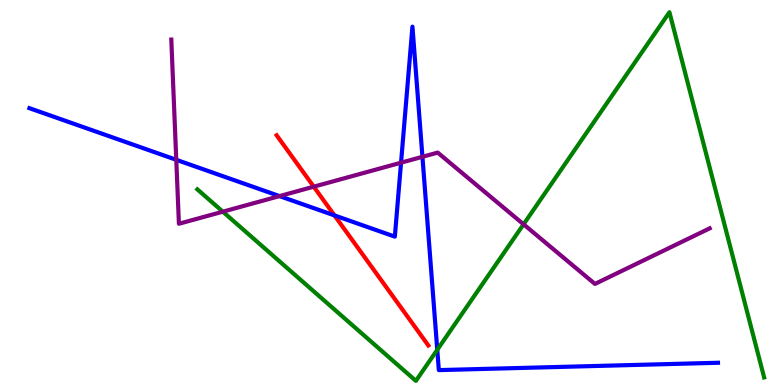[{'lines': ['blue', 'red'], 'intersections': [{'x': 4.32, 'y': 4.4}]}, {'lines': ['green', 'red'], 'intersections': []}, {'lines': ['purple', 'red'], 'intersections': [{'x': 4.05, 'y': 5.15}]}, {'lines': ['blue', 'green'], 'intersections': [{'x': 5.64, 'y': 0.915}]}, {'lines': ['blue', 'purple'], 'intersections': [{'x': 2.27, 'y': 5.85}, {'x': 3.61, 'y': 4.91}, {'x': 5.17, 'y': 5.77}, {'x': 5.45, 'y': 5.93}]}, {'lines': ['green', 'purple'], 'intersections': [{'x': 2.88, 'y': 4.5}, {'x': 6.76, 'y': 4.17}]}]